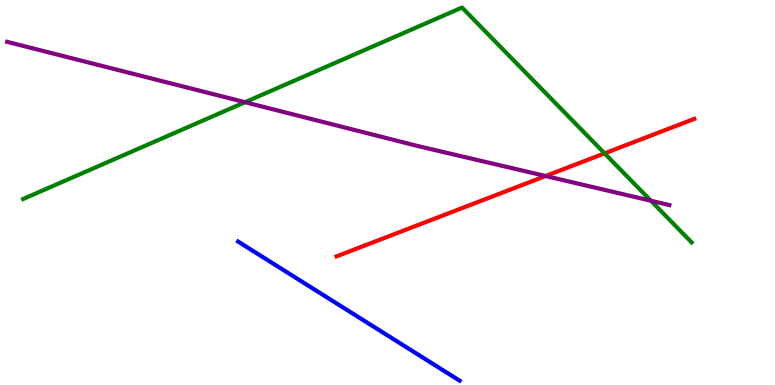[{'lines': ['blue', 'red'], 'intersections': []}, {'lines': ['green', 'red'], 'intersections': [{'x': 7.8, 'y': 6.02}]}, {'lines': ['purple', 'red'], 'intersections': [{'x': 7.04, 'y': 5.43}]}, {'lines': ['blue', 'green'], 'intersections': []}, {'lines': ['blue', 'purple'], 'intersections': []}, {'lines': ['green', 'purple'], 'intersections': [{'x': 3.16, 'y': 7.35}, {'x': 8.4, 'y': 4.79}]}]